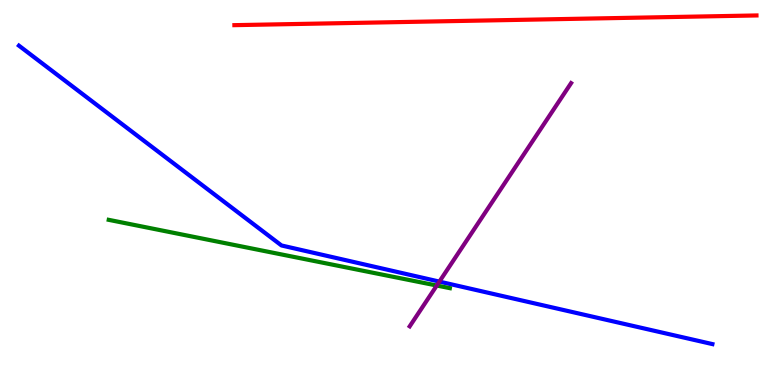[{'lines': ['blue', 'red'], 'intersections': []}, {'lines': ['green', 'red'], 'intersections': []}, {'lines': ['purple', 'red'], 'intersections': []}, {'lines': ['blue', 'green'], 'intersections': []}, {'lines': ['blue', 'purple'], 'intersections': [{'x': 5.67, 'y': 2.69}]}, {'lines': ['green', 'purple'], 'intersections': [{'x': 5.64, 'y': 2.58}]}]